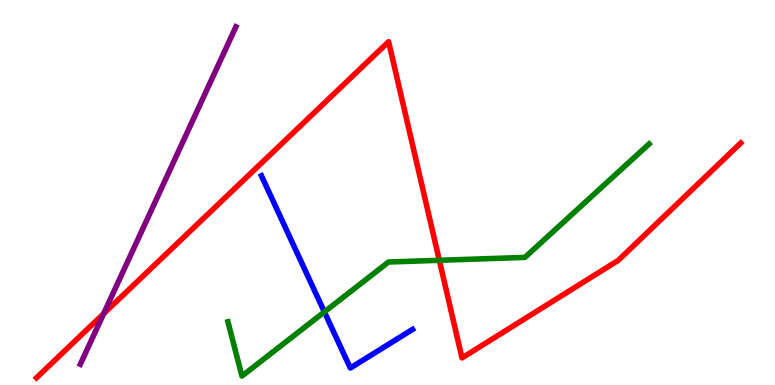[{'lines': ['blue', 'red'], 'intersections': []}, {'lines': ['green', 'red'], 'intersections': [{'x': 5.67, 'y': 3.24}]}, {'lines': ['purple', 'red'], 'intersections': [{'x': 1.34, 'y': 1.85}]}, {'lines': ['blue', 'green'], 'intersections': [{'x': 4.19, 'y': 1.9}]}, {'lines': ['blue', 'purple'], 'intersections': []}, {'lines': ['green', 'purple'], 'intersections': []}]